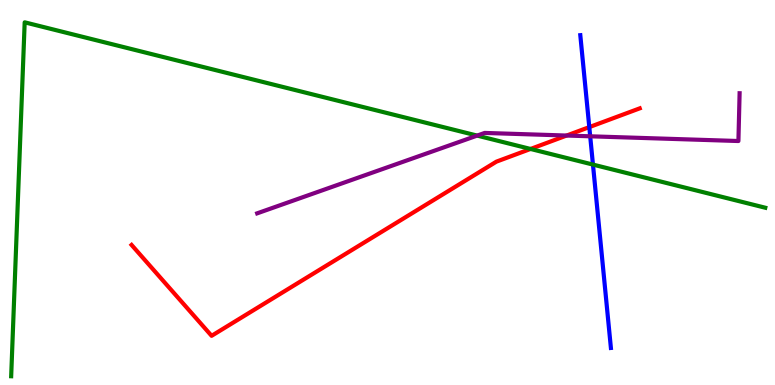[{'lines': ['blue', 'red'], 'intersections': [{'x': 7.6, 'y': 6.7}]}, {'lines': ['green', 'red'], 'intersections': [{'x': 6.85, 'y': 6.13}]}, {'lines': ['purple', 'red'], 'intersections': [{'x': 7.31, 'y': 6.48}]}, {'lines': ['blue', 'green'], 'intersections': [{'x': 7.65, 'y': 5.73}]}, {'lines': ['blue', 'purple'], 'intersections': [{'x': 7.62, 'y': 6.46}]}, {'lines': ['green', 'purple'], 'intersections': [{'x': 6.16, 'y': 6.48}]}]